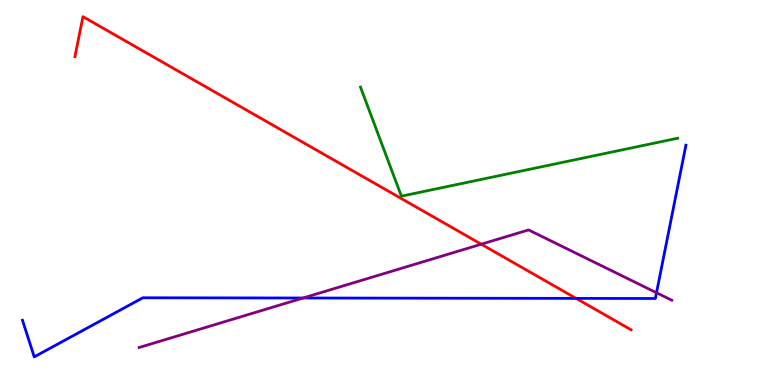[{'lines': ['blue', 'red'], 'intersections': [{'x': 7.43, 'y': 2.25}]}, {'lines': ['green', 'red'], 'intersections': []}, {'lines': ['purple', 'red'], 'intersections': [{'x': 6.21, 'y': 3.66}]}, {'lines': ['blue', 'green'], 'intersections': []}, {'lines': ['blue', 'purple'], 'intersections': [{'x': 3.91, 'y': 2.26}, {'x': 8.47, 'y': 2.4}]}, {'lines': ['green', 'purple'], 'intersections': []}]